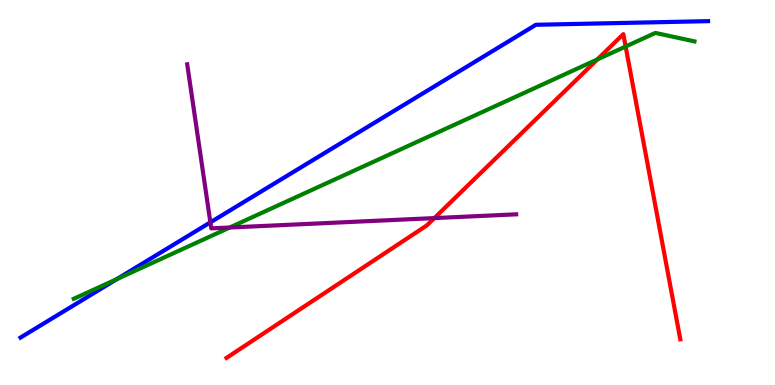[{'lines': ['blue', 'red'], 'intersections': []}, {'lines': ['green', 'red'], 'intersections': [{'x': 7.71, 'y': 8.46}, {'x': 8.07, 'y': 8.79}]}, {'lines': ['purple', 'red'], 'intersections': [{'x': 5.6, 'y': 4.34}]}, {'lines': ['blue', 'green'], 'intersections': [{'x': 1.51, 'y': 2.75}]}, {'lines': ['blue', 'purple'], 'intersections': [{'x': 2.71, 'y': 4.22}]}, {'lines': ['green', 'purple'], 'intersections': [{'x': 2.96, 'y': 4.09}]}]